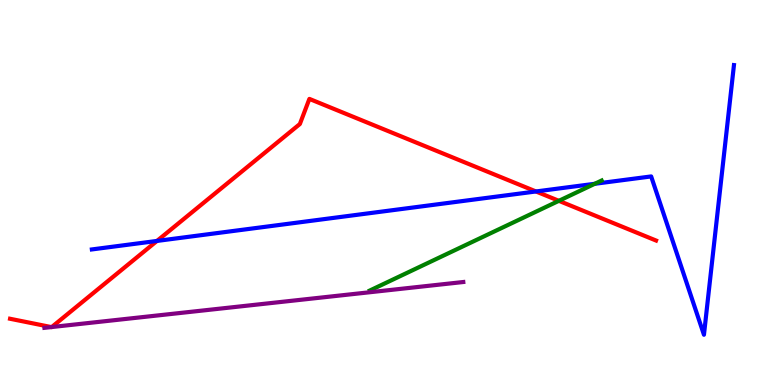[{'lines': ['blue', 'red'], 'intersections': [{'x': 2.03, 'y': 3.74}, {'x': 6.92, 'y': 5.03}]}, {'lines': ['green', 'red'], 'intersections': [{'x': 7.21, 'y': 4.78}]}, {'lines': ['purple', 'red'], 'intersections': [{'x': 0.662, 'y': 1.5}, {'x': 0.668, 'y': 1.51}]}, {'lines': ['blue', 'green'], 'intersections': [{'x': 7.67, 'y': 5.23}]}, {'lines': ['blue', 'purple'], 'intersections': []}, {'lines': ['green', 'purple'], 'intersections': []}]